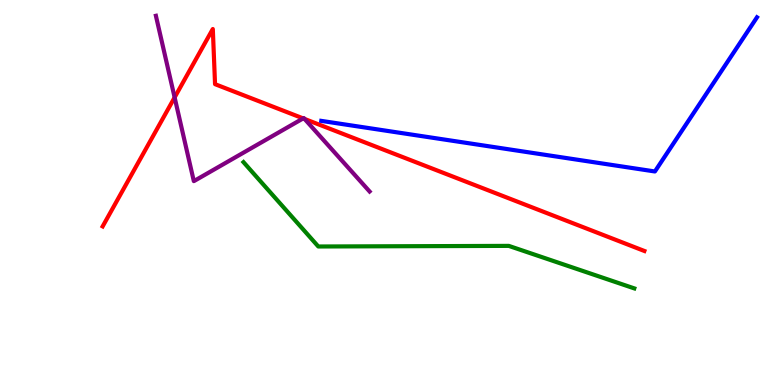[{'lines': ['blue', 'red'], 'intersections': []}, {'lines': ['green', 'red'], 'intersections': []}, {'lines': ['purple', 'red'], 'intersections': [{'x': 2.25, 'y': 7.47}, {'x': 3.91, 'y': 6.92}, {'x': 3.93, 'y': 6.91}]}, {'lines': ['blue', 'green'], 'intersections': []}, {'lines': ['blue', 'purple'], 'intersections': []}, {'lines': ['green', 'purple'], 'intersections': []}]